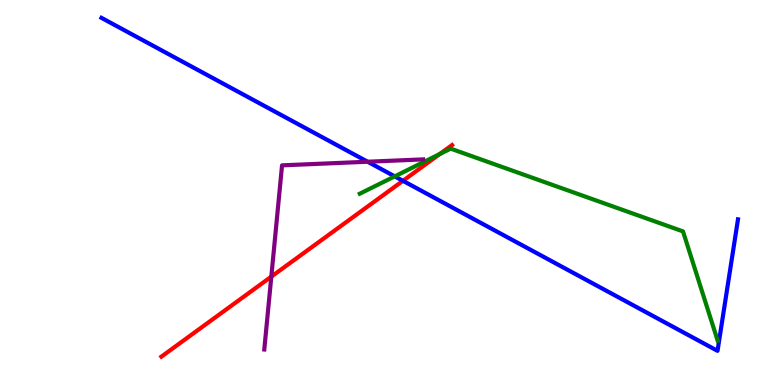[{'lines': ['blue', 'red'], 'intersections': [{'x': 5.2, 'y': 5.3}]}, {'lines': ['green', 'red'], 'intersections': [{'x': 5.67, 'y': 6.0}]}, {'lines': ['purple', 'red'], 'intersections': [{'x': 3.5, 'y': 2.81}]}, {'lines': ['blue', 'green'], 'intersections': [{'x': 5.09, 'y': 5.42}]}, {'lines': ['blue', 'purple'], 'intersections': [{'x': 4.74, 'y': 5.8}]}, {'lines': ['green', 'purple'], 'intersections': []}]